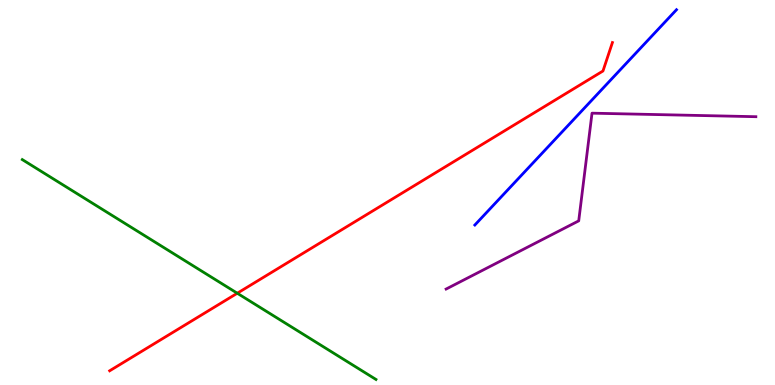[{'lines': ['blue', 'red'], 'intersections': []}, {'lines': ['green', 'red'], 'intersections': [{'x': 3.06, 'y': 2.38}]}, {'lines': ['purple', 'red'], 'intersections': []}, {'lines': ['blue', 'green'], 'intersections': []}, {'lines': ['blue', 'purple'], 'intersections': []}, {'lines': ['green', 'purple'], 'intersections': []}]